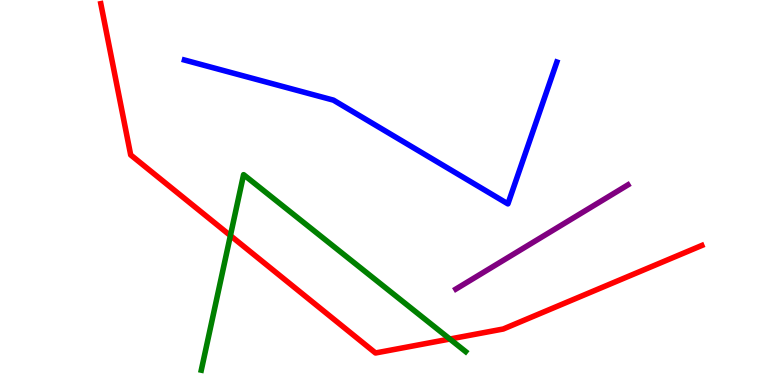[{'lines': ['blue', 'red'], 'intersections': []}, {'lines': ['green', 'red'], 'intersections': [{'x': 2.97, 'y': 3.88}, {'x': 5.8, 'y': 1.19}]}, {'lines': ['purple', 'red'], 'intersections': []}, {'lines': ['blue', 'green'], 'intersections': []}, {'lines': ['blue', 'purple'], 'intersections': []}, {'lines': ['green', 'purple'], 'intersections': []}]